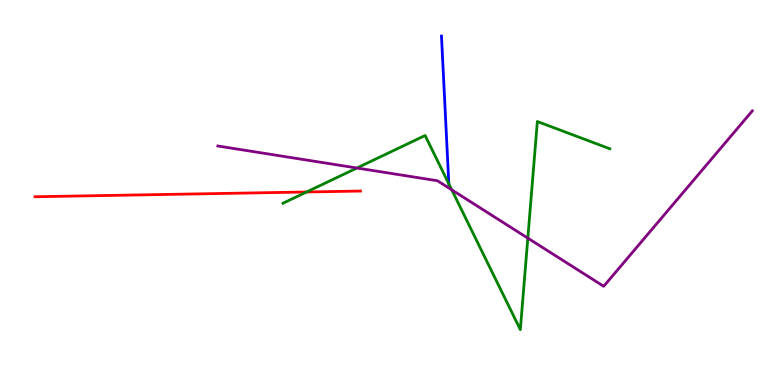[{'lines': ['blue', 'red'], 'intersections': []}, {'lines': ['green', 'red'], 'intersections': [{'x': 3.96, 'y': 5.01}]}, {'lines': ['purple', 'red'], 'intersections': []}, {'lines': ['blue', 'green'], 'intersections': [{'x': 5.79, 'y': 5.22}]}, {'lines': ['blue', 'purple'], 'intersections': []}, {'lines': ['green', 'purple'], 'intersections': [{'x': 4.61, 'y': 5.64}, {'x': 5.83, 'y': 5.07}, {'x': 6.81, 'y': 3.81}]}]